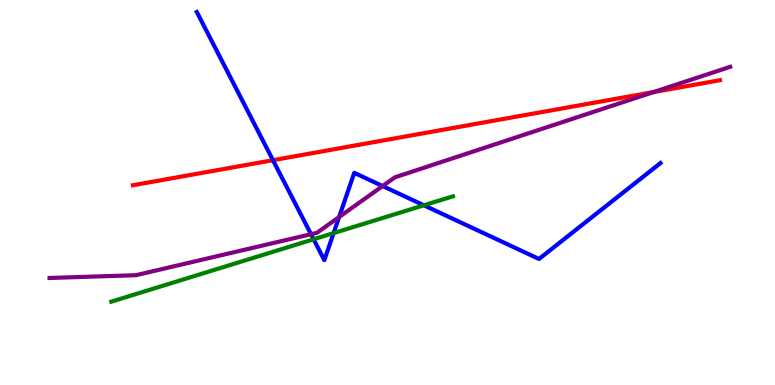[{'lines': ['blue', 'red'], 'intersections': [{'x': 3.52, 'y': 5.84}]}, {'lines': ['green', 'red'], 'intersections': []}, {'lines': ['purple', 'red'], 'intersections': [{'x': 8.43, 'y': 7.61}]}, {'lines': ['blue', 'green'], 'intersections': [{'x': 4.05, 'y': 3.78}, {'x': 4.3, 'y': 3.95}, {'x': 5.47, 'y': 4.67}]}, {'lines': ['blue', 'purple'], 'intersections': [{'x': 4.01, 'y': 3.92}, {'x': 4.38, 'y': 4.36}, {'x': 4.94, 'y': 5.17}]}, {'lines': ['green', 'purple'], 'intersections': []}]